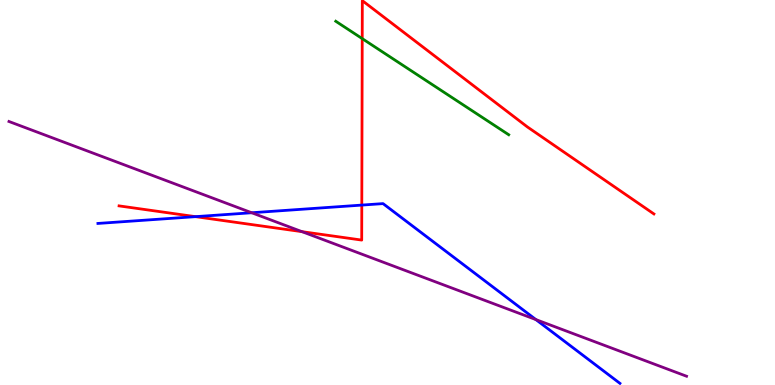[{'lines': ['blue', 'red'], 'intersections': [{'x': 2.52, 'y': 4.37}, {'x': 4.67, 'y': 4.67}]}, {'lines': ['green', 'red'], 'intersections': [{'x': 4.67, 'y': 9.0}]}, {'lines': ['purple', 'red'], 'intersections': [{'x': 3.9, 'y': 3.98}]}, {'lines': ['blue', 'green'], 'intersections': []}, {'lines': ['blue', 'purple'], 'intersections': [{'x': 3.25, 'y': 4.47}, {'x': 6.91, 'y': 1.7}]}, {'lines': ['green', 'purple'], 'intersections': []}]